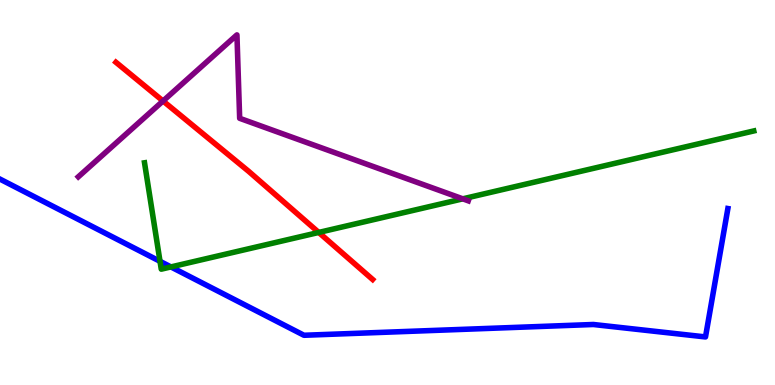[{'lines': ['blue', 'red'], 'intersections': []}, {'lines': ['green', 'red'], 'intersections': [{'x': 4.11, 'y': 3.96}]}, {'lines': ['purple', 'red'], 'intersections': [{'x': 2.1, 'y': 7.38}]}, {'lines': ['blue', 'green'], 'intersections': [{'x': 2.06, 'y': 3.21}, {'x': 2.21, 'y': 3.07}]}, {'lines': ['blue', 'purple'], 'intersections': []}, {'lines': ['green', 'purple'], 'intersections': [{'x': 5.97, 'y': 4.84}]}]